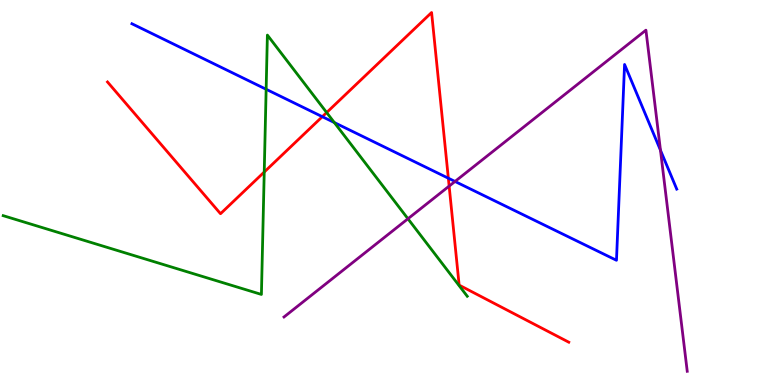[{'lines': ['blue', 'red'], 'intersections': [{'x': 4.16, 'y': 6.97}, {'x': 5.79, 'y': 5.37}]}, {'lines': ['green', 'red'], 'intersections': [{'x': 3.41, 'y': 5.53}, {'x': 4.21, 'y': 7.08}]}, {'lines': ['purple', 'red'], 'intersections': [{'x': 5.8, 'y': 5.17}]}, {'lines': ['blue', 'green'], 'intersections': [{'x': 3.43, 'y': 7.68}, {'x': 4.31, 'y': 6.82}]}, {'lines': ['blue', 'purple'], 'intersections': [{'x': 5.87, 'y': 5.29}, {'x': 8.52, 'y': 6.1}]}, {'lines': ['green', 'purple'], 'intersections': [{'x': 5.26, 'y': 4.32}]}]